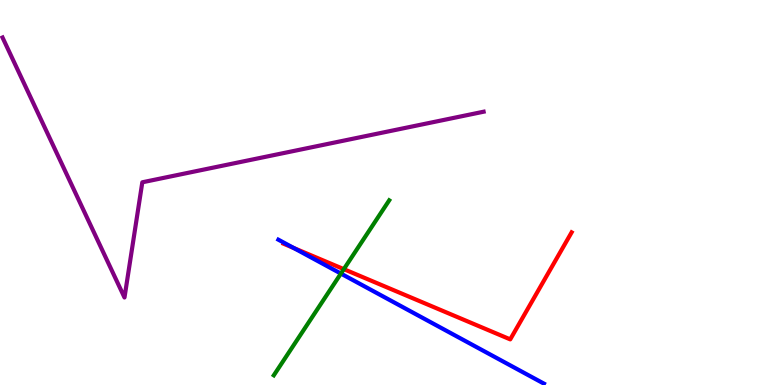[{'lines': ['blue', 'red'], 'intersections': [{'x': 3.79, 'y': 3.56}]}, {'lines': ['green', 'red'], 'intersections': [{'x': 4.44, 'y': 3.01}]}, {'lines': ['purple', 'red'], 'intersections': []}, {'lines': ['blue', 'green'], 'intersections': [{'x': 4.4, 'y': 2.89}]}, {'lines': ['blue', 'purple'], 'intersections': []}, {'lines': ['green', 'purple'], 'intersections': []}]